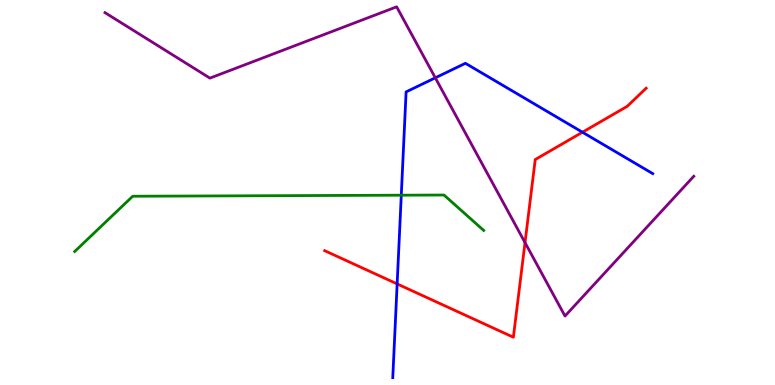[{'lines': ['blue', 'red'], 'intersections': [{'x': 5.12, 'y': 2.63}, {'x': 7.52, 'y': 6.57}]}, {'lines': ['green', 'red'], 'intersections': []}, {'lines': ['purple', 'red'], 'intersections': [{'x': 6.77, 'y': 3.7}]}, {'lines': ['blue', 'green'], 'intersections': [{'x': 5.18, 'y': 4.93}]}, {'lines': ['blue', 'purple'], 'intersections': [{'x': 5.62, 'y': 7.98}]}, {'lines': ['green', 'purple'], 'intersections': []}]